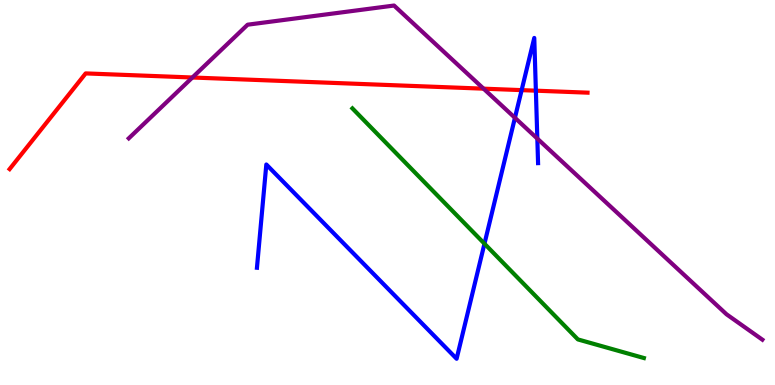[{'lines': ['blue', 'red'], 'intersections': [{'x': 6.73, 'y': 7.66}, {'x': 6.91, 'y': 7.64}]}, {'lines': ['green', 'red'], 'intersections': []}, {'lines': ['purple', 'red'], 'intersections': [{'x': 2.48, 'y': 7.99}, {'x': 6.24, 'y': 7.7}]}, {'lines': ['blue', 'green'], 'intersections': [{'x': 6.25, 'y': 3.67}]}, {'lines': ['blue', 'purple'], 'intersections': [{'x': 6.64, 'y': 6.94}, {'x': 6.93, 'y': 6.4}]}, {'lines': ['green', 'purple'], 'intersections': []}]